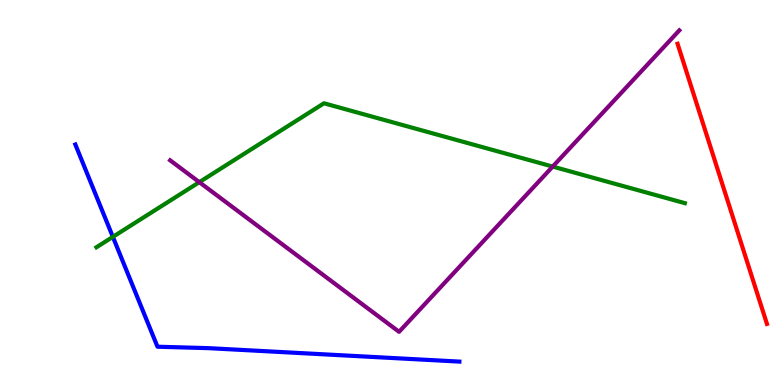[{'lines': ['blue', 'red'], 'intersections': []}, {'lines': ['green', 'red'], 'intersections': []}, {'lines': ['purple', 'red'], 'intersections': []}, {'lines': ['blue', 'green'], 'intersections': [{'x': 1.46, 'y': 3.85}]}, {'lines': ['blue', 'purple'], 'intersections': []}, {'lines': ['green', 'purple'], 'intersections': [{'x': 2.57, 'y': 5.27}, {'x': 7.13, 'y': 5.67}]}]